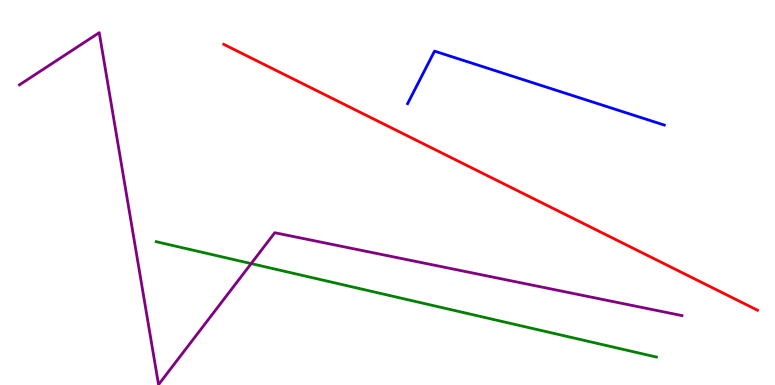[{'lines': ['blue', 'red'], 'intersections': []}, {'lines': ['green', 'red'], 'intersections': []}, {'lines': ['purple', 'red'], 'intersections': []}, {'lines': ['blue', 'green'], 'intersections': []}, {'lines': ['blue', 'purple'], 'intersections': []}, {'lines': ['green', 'purple'], 'intersections': [{'x': 3.24, 'y': 3.15}]}]